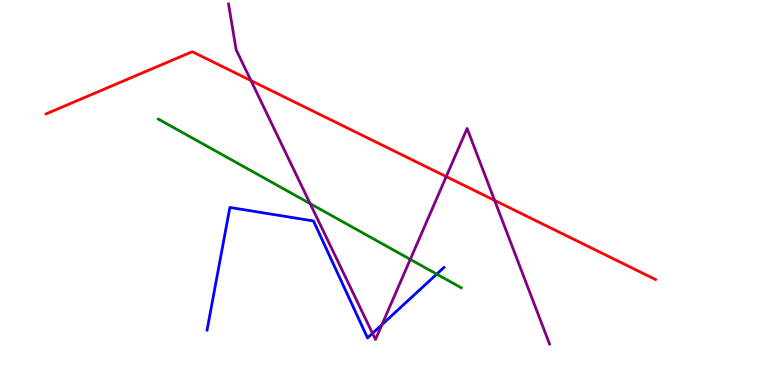[{'lines': ['blue', 'red'], 'intersections': []}, {'lines': ['green', 'red'], 'intersections': []}, {'lines': ['purple', 'red'], 'intersections': [{'x': 3.24, 'y': 7.91}, {'x': 5.76, 'y': 5.41}, {'x': 6.38, 'y': 4.8}]}, {'lines': ['blue', 'green'], 'intersections': [{'x': 5.64, 'y': 2.88}]}, {'lines': ['blue', 'purple'], 'intersections': [{'x': 4.81, 'y': 1.34}, {'x': 4.93, 'y': 1.57}]}, {'lines': ['green', 'purple'], 'intersections': [{'x': 4.0, 'y': 4.71}, {'x': 5.29, 'y': 3.26}]}]